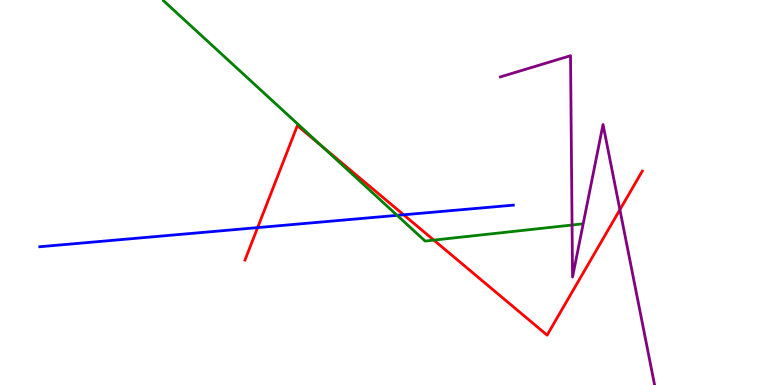[{'lines': ['blue', 'red'], 'intersections': [{'x': 3.32, 'y': 4.09}, {'x': 5.21, 'y': 4.42}]}, {'lines': ['green', 'red'], 'intersections': [{'x': 4.15, 'y': 6.2}, {'x': 5.6, 'y': 3.76}]}, {'lines': ['purple', 'red'], 'intersections': [{'x': 8.0, 'y': 4.55}]}, {'lines': ['blue', 'green'], 'intersections': [{'x': 5.12, 'y': 4.41}]}, {'lines': ['blue', 'purple'], 'intersections': []}, {'lines': ['green', 'purple'], 'intersections': [{'x': 7.38, 'y': 4.16}]}]